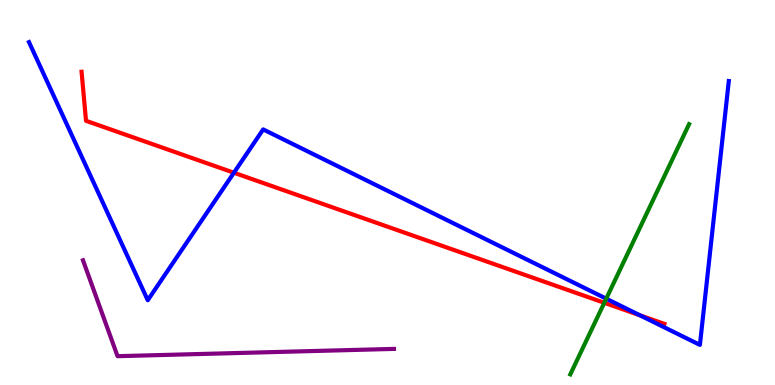[{'lines': ['blue', 'red'], 'intersections': [{'x': 3.02, 'y': 5.51}, {'x': 8.26, 'y': 1.81}]}, {'lines': ['green', 'red'], 'intersections': [{'x': 7.8, 'y': 2.14}]}, {'lines': ['purple', 'red'], 'intersections': []}, {'lines': ['blue', 'green'], 'intersections': [{'x': 7.82, 'y': 2.24}]}, {'lines': ['blue', 'purple'], 'intersections': []}, {'lines': ['green', 'purple'], 'intersections': []}]